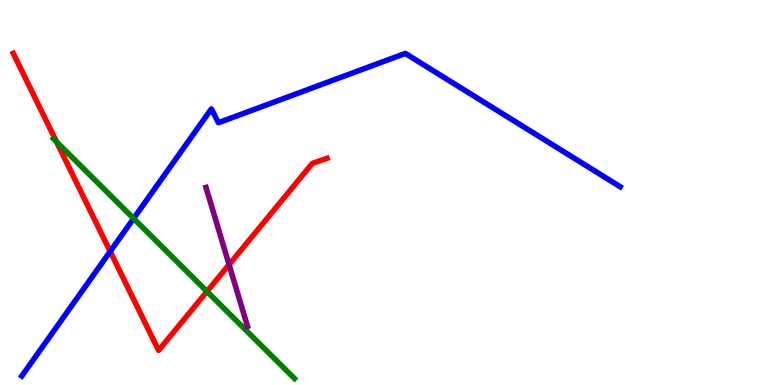[{'lines': ['blue', 'red'], 'intersections': [{'x': 1.42, 'y': 3.47}]}, {'lines': ['green', 'red'], 'intersections': [{'x': 0.729, 'y': 6.32}, {'x': 2.67, 'y': 2.43}]}, {'lines': ['purple', 'red'], 'intersections': [{'x': 2.96, 'y': 3.13}]}, {'lines': ['blue', 'green'], 'intersections': [{'x': 1.72, 'y': 4.33}]}, {'lines': ['blue', 'purple'], 'intersections': []}, {'lines': ['green', 'purple'], 'intersections': []}]